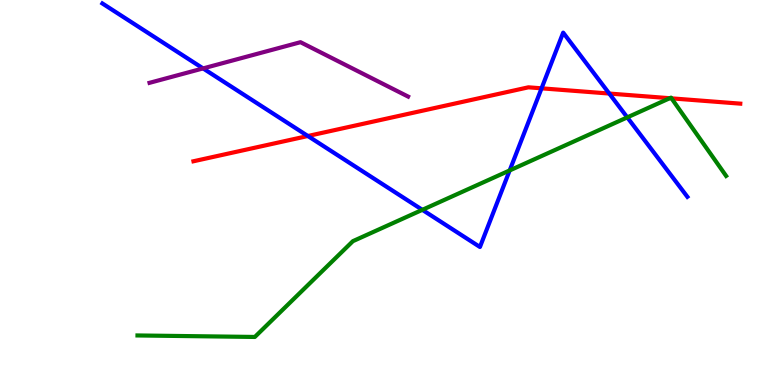[{'lines': ['blue', 'red'], 'intersections': [{'x': 3.97, 'y': 6.47}, {'x': 6.99, 'y': 7.71}, {'x': 7.86, 'y': 7.57}]}, {'lines': ['green', 'red'], 'intersections': [{'x': 8.64, 'y': 7.45}, {'x': 8.66, 'y': 7.45}]}, {'lines': ['purple', 'red'], 'intersections': []}, {'lines': ['blue', 'green'], 'intersections': [{'x': 5.45, 'y': 4.55}, {'x': 6.58, 'y': 5.57}, {'x': 8.09, 'y': 6.95}]}, {'lines': ['blue', 'purple'], 'intersections': [{'x': 2.62, 'y': 8.22}]}, {'lines': ['green', 'purple'], 'intersections': []}]